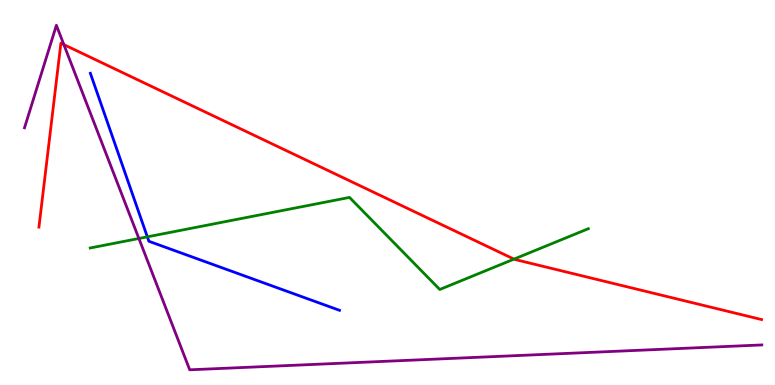[{'lines': ['blue', 'red'], 'intersections': []}, {'lines': ['green', 'red'], 'intersections': [{'x': 6.63, 'y': 3.27}]}, {'lines': ['purple', 'red'], 'intersections': [{'x': 0.824, 'y': 8.84}]}, {'lines': ['blue', 'green'], 'intersections': [{'x': 1.9, 'y': 3.85}]}, {'lines': ['blue', 'purple'], 'intersections': []}, {'lines': ['green', 'purple'], 'intersections': [{'x': 1.79, 'y': 3.81}]}]